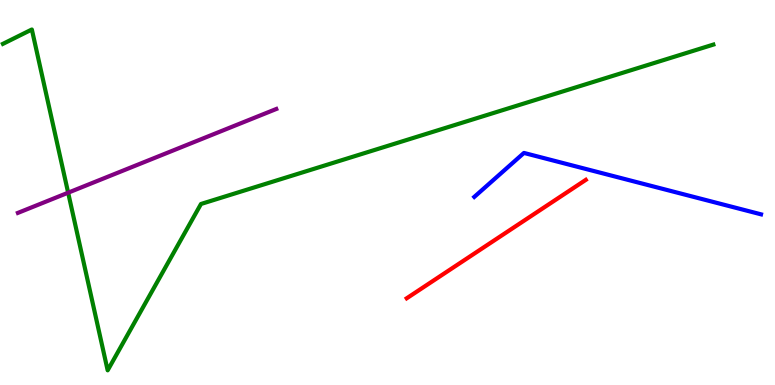[{'lines': ['blue', 'red'], 'intersections': []}, {'lines': ['green', 'red'], 'intersections': []}, {'lines': ['purple', 'red'], 'intersections': []}, {'lines': ['blue', 'green'], 'intersections': []}, {'lines': ['blue', 'purple'], 'intersections': []}, {'lines': ['green', 'purple'], 'intersections': [{'x': 0.879, 'y': 5.0}]}]